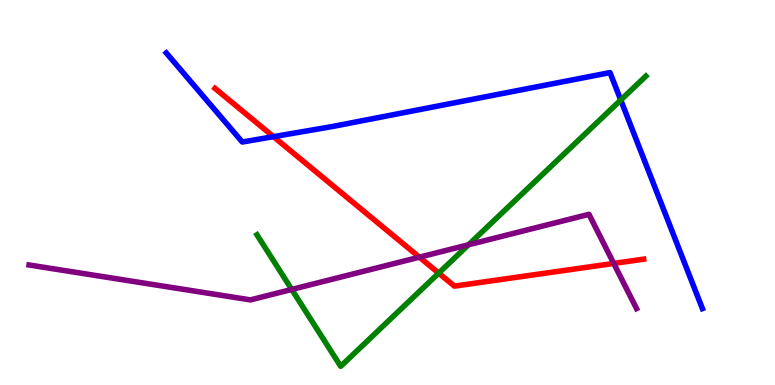[{'lines': ['blue', 'red'], 'intersections': [{'x': 3.53, 'y': 6.45}]}, {'lines': ['green', 'red'], 'intersections': [{'x': 5.66, 'y': 2.91}]}, {'lines': ['purple', 'red'], 'intersections': [{'x': 5.41, 'y': 3.32}, {'x': 7.92, 'y': 3.16}]}, {'lines': ['blue', 'green'], 'intersections': [{'x': 8.01, 'y': 7.4}]}, {'lines': ['blue', 'purple'], 'intersections': []}, {'lines': ['green', 'purple'], 'intersections': [{'x': 3.76, 'y': 2.48}, {'x': 6.05, 'y': 3.64}]}]